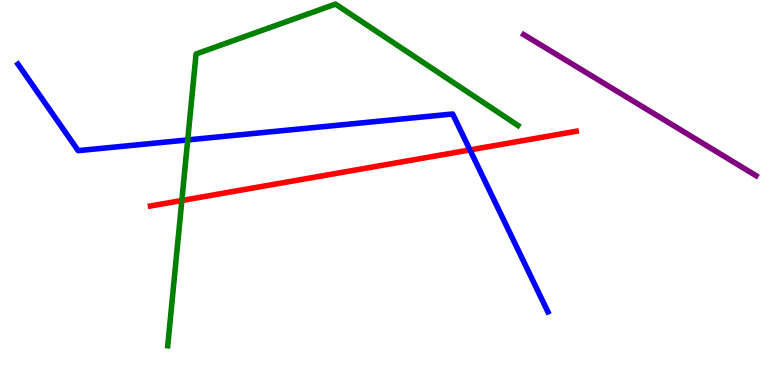[{'lines': ['blue', 'red'], 'intersections': [{'x': 6.06, 'y': 6.11}]}, {'lines': ['green', 'red'], 'intersections': [{'x': 2.35, 'y': 4.79}]}, {'lines': ['purple', 'red'], 'intersections': []}, {'lines': ['blue', 'green'], 'intersections': [{'x': 2.42, 'y': 6.37}]}, {'lines': ['blue', 'purple'], 'intersections': []}, {'lines': ['green', 'purple'], 'intersections': []}]